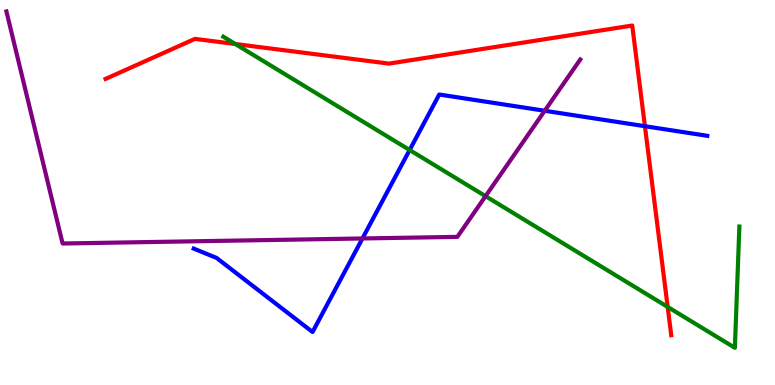[{'lines': ['blue', 'red'], 'intersections': [{'x': 8.32, 'y': 6.72}]}, {'lines': ['green', 'red'], 'intersections': [{'x': 3.04, 'y': 8.86}, {'x': 8.62, 'y': 2.03}]}, {'lines': ['purple', 'red'], 'intersections': []}, {'lines': ['blue', 'green'], 'intersections': [{'x': 5.29, 'y': 6.1}]}, {'lines': ['blue', 'purple'], 'intersections': [{'x': 4.68, 'y': 3.81}, {'x': 7.03, 'y': 7.12}]}, {'lines': ['green', 'purple'], 'intersections': [{'x': 6.27, 'y': 4.9}]}]